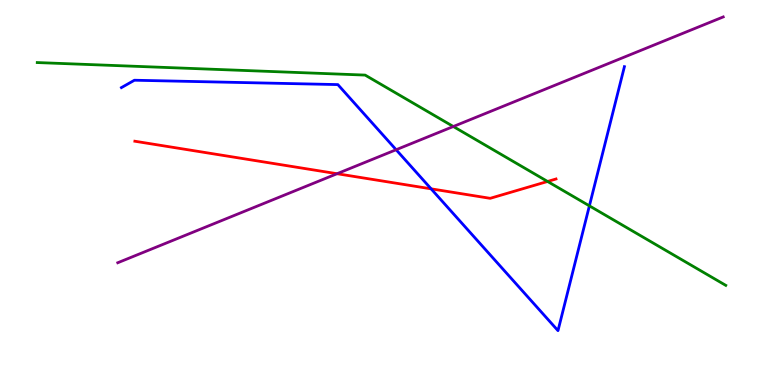[{'lines': ['blue', 'red'], 'intersections': [{'x': 5.56, 'y': 5.1}]}, {'lines': ['green', 'red'], 'intersections': [{'x': 7.07, 'y': 5.29}]}, {'lines': ['purple', 'red'], 'intersections': [{'x': 4.35, 'y': 5.49}]}, {'lines': ['blue', 'green'], 'intersections': [{'x': 7.61, 'y': 4.65}]}, {'lines': ['blue', 'purple'], 'intersections': [{'x': 5.11, 'y': 6.11}]}, {'lines': ['green', 'purple'], 'intersections': [{'x': 5.85, 'y': 6.71}]}]